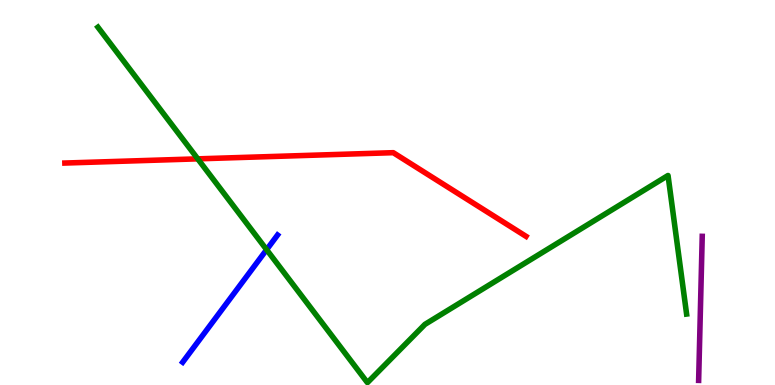[{'lines': ['blue', 'red'], 'intersections': []}, {'lines': ['green', 'red'], 'intersections': [{'x': 2.55, 'y': 5.87}]}, {'lines': ['purple', 'red'], 'intersections': []}, {'lines': ['blue', 'green'], 'intersections': [{'x': 3.44, 'y': 3.51}]}, {'lines': ['blue', 'purple'], 'intersections': []}, {'lines': ['green', 'purple'], 'intersections': []}]